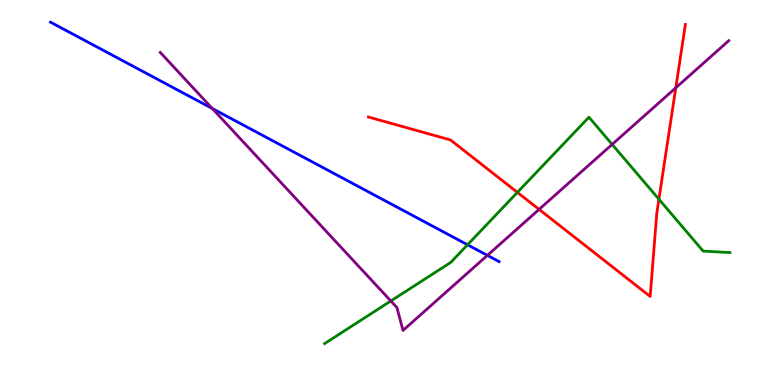[{'lines': ['blue', 'red'], 'intersections': []}, {'lines': ['green', 'red'], 'intersections': [{'x': 6.68, 'y': 5.0}, {'x': 8.5, 'y': 4.83}]}, {'lines': ['purple', 'red'], 'intersections': [{'x': 6.96, 'y': 4.56}, {'x': 8.72, 'y': 7.72}]}, {'lines': ['blue', 'green'], 'intersections': [{'x': 6.03, 'y': 3.64}]}, {'lines': ['blue', 'purple'], 'intersections': [{'x': 2.74, 'y': 7.18}, {'x': 6.29, 'y': 3.37}]}, {'lines': ['green', 'purple'], 'intersections': [{'x': 5.04, 'y': 2.18}, {'x': 7.9, 'y': 6.25}]}]